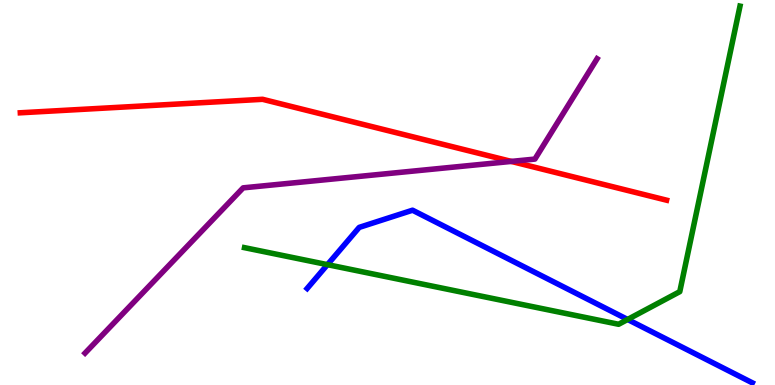[{'lines': ['blue', 'red'], 'intersections': []}, {'lines': ['green', 'red'], 'intersections': []}, {'lines': ['purple', 'red'], 'intersections': [{'x': 6.6, 'y': 5.81}]}, {'lines': ['blue', 'green'], 'intersections': [{'x': 4.23, 'y': 3.13}, {'x': 8.1, 'y': 1.7}]}, {'lines': ['blue', 'purple'], 'intersections': []}, {'lines': ['green', 'purple'], 'intersections': []}]